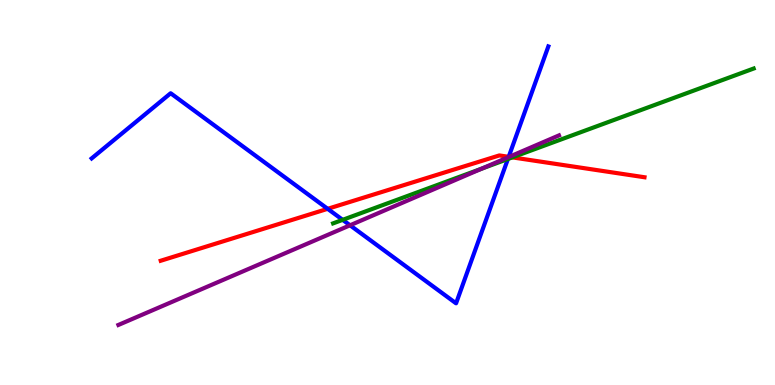[{'lines': ['blue', 'red'], 'intersections': [{'x': 4.23, 'y': 4.58}, {'x': 6.56, 'y': 5.93}]}, {'lines': ['green', 'red'], 'intersections': [{'x': 6.61, 'y': 5.91}]}, {'lines': ['purple', 'red'], 'intersections': [{'x': 6.57, 'y': 5.93}]}, {'lines': ['blue', 'green'], 'intersections': [{'x': 4.42, 'y': 4.29}, {'x': 6.55, 'y': 5.87}]}, {'lines': ['blue', 'purple'], 'intersections': [{'x': 4.52, 'y': 4.15}, {'x': 6.56, 'y': 5.92}]}, {'lines': ['green', 'purple'], 'intersections': [{'x': 6.21, 'y': 5.62}]}]